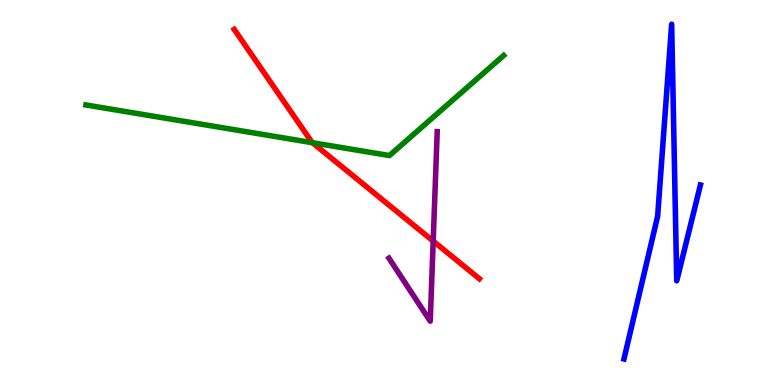[{'lines': ['blue', 'red'], 'intersections': []}, {'lines': ['green', 'red'], 'intersections': [{'x': 4.03, 'y': 6.29}]}, {'lines': ['purple', 'red'], 'intersections': [{'x': 5.59, 'y': 3.74}]}, {'lines': ['blue', 'green'], 'intersections': []}, {'lines': ['blue', 'purple'], 'intersections': []}, {'lines': ['green', 'purple'], 'intersections': []}]